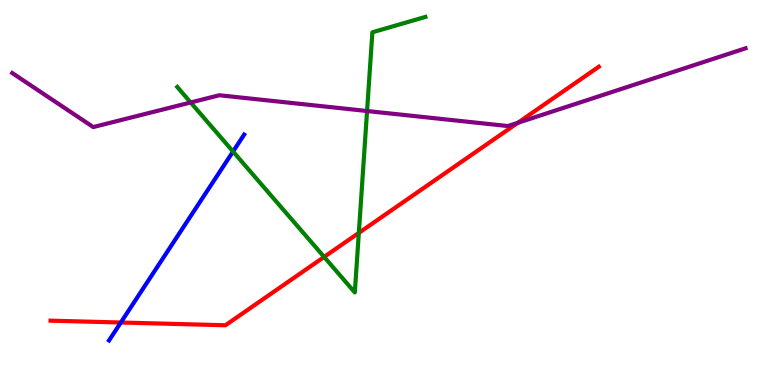[{'lines': ['blue', 'red'], 'intersections': [{'x': 1.56, 'y': 1.62}]}, {'lines': ['green', 'red'], 'intersections': [{'x': 4.18, 'y': 3.33}, {'x': 4.63, 'y': 3.95}]}, {'lines': ['purple', 'red'], 'intersections': [{'x': 6.68, 'y': 6.81}]}, {'lines': ['blue', 'green'], 'intersections': [{'x': 3.01, 'y': 6.06}]}, {'lines': ['blue', 'purple'], 'intersections': []}, {'lines': ['green', 'purple'], 'intersections': [{'x': 2.46, 'y': 7.34}, {'x': 4.74, 'y': 7.12}]}]